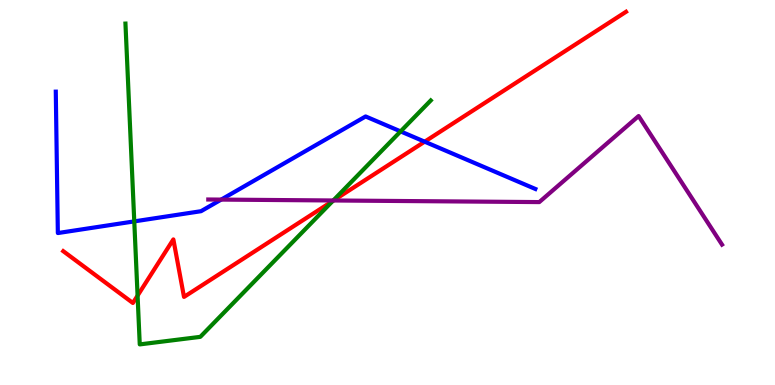[{'lines': ['blue', 'red'], 'intersections': [{'x': 5.48, 'y': 6.32}]}, {'lines': ['green', 'red'], 'intersections': [{'x': 1.78, 'y': 2.32}, {'x': 4.29, 'y': 4.78}]}, {'lines': ['purple', 'red'], 'intersections': [{'x': 4.3, 'y': 4.79}]}, {'lines': ['blue', 'green'], 'intersections': [{'x': 1.73, 'y': 4.25}, {'x': 5.17, 'y': 6.59}]}, {'lines': ['blue', 'purple'], 'intersections': [{'x': 2.85, 'y': 4.82}]}, {'lines': ['green', 'purple'], 'intersections': [{'x': 4.3, 'y': 4.79}]}]